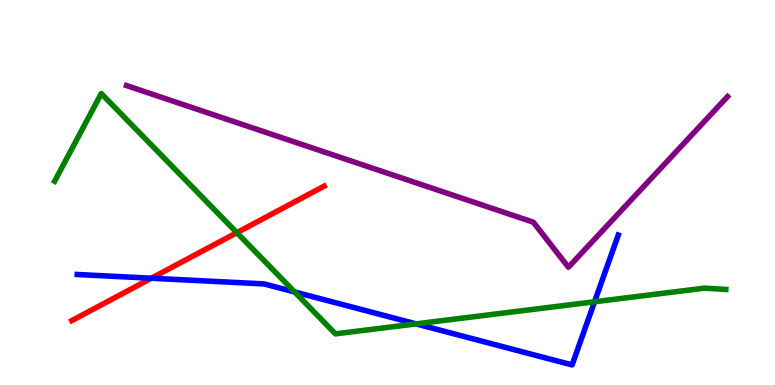[{'lines': ['blue', 'red'], 'intersections': [{'x': 1.95, 'y': 2.77}]}, {'lines': ['green', 'red'], 'intersections': [{'x': 3.06, 'y': 3.96}]}, {'lines': ['purple', 'red'], 'intersections': []}, {'lines': ['blue', 'green'], 'intersections': [{'x': 3.8, 'y': 2.42}, {'x': 5.37, 'y': 1.59}, {'x': 7.67, 'y': 2.16}]}, {'lines': ['blue', 'purple'], 'intersections': []}, {'lines': ['green', 'purple'], 'intersections': []}]